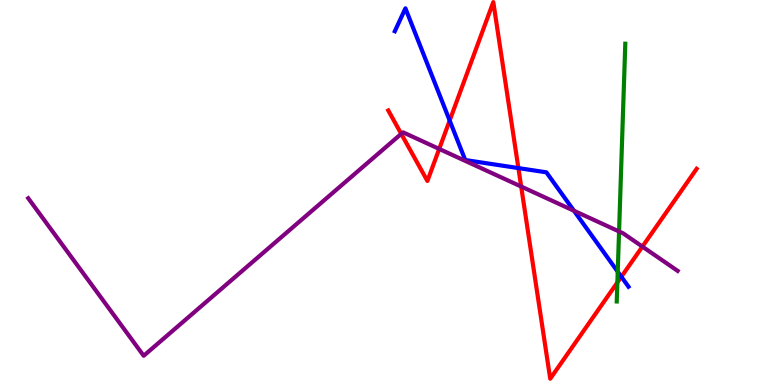[{'lines': ['blue', 'red'], 'intersections': [{'x': 5.8, 'y': 6.87}, {'x': 6.69, 'y': 5.63}, {'x': 8.02, 'y': 2.81}]}, {'lines': ['green', 'red'], 'intersections': [{'x': 7.97, 'y': 2.66}]}, {'lines': ['purple', 'red'], 'intersections': [{'x': 5.18, 'y': 6.52}, {'x': 5.67, 'y': 6.13}, {'x': 6.72, 'y': 5.15}, {'x': 8.29, 'y': 3.59}]}, {'lines': ['blue', 'green'], 'intersections': [{'x': 7.97, 'y': 2.94}]}, {'lines': ['blue', 'purple'], 'intersections': [{'x': 7.41, 'y': 4.53}]}, {'lines': ['green', 'purple'], 'intersections': [{'x': 7.99, 'y': 3.99}]}]